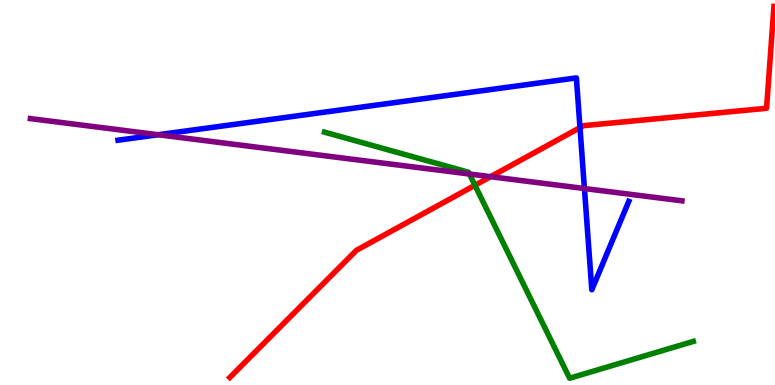[{'lines': ['blue', 'red'], 'intersections': [{'x': 7.48, 'y': 6.68}]}, {'lines': ['green', 'red'], 'intersections': [{'x': 6.13, 'y': 5.19}]}, {'lines': ['purple', 'red'], 'intersections': [{'x': 6.33, 'y': 5.41}]}, {'lines': ['blue', 'green'], 'intersections': []}, {'lines': ['blue', 'purple'], 'intersections': [{'x': 2.04, 'y': 6.5}, {'x': 7.54, 'y': 5.1}]}, {'lines': ['green', 'purple'], 'intersections': [{'x': 6.06, 'y': 5.48}]}]